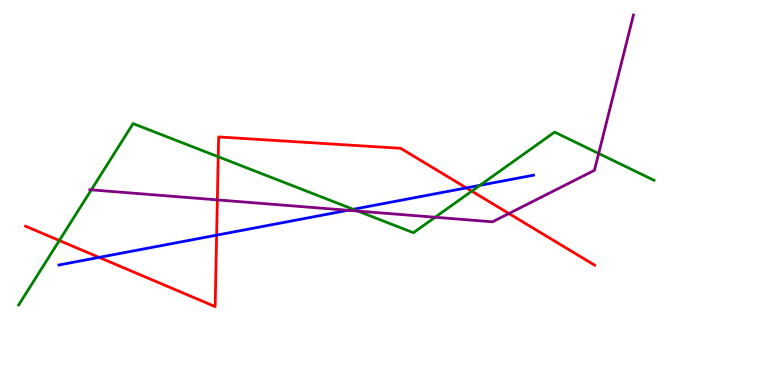[{'lines': ['blue', 'red'], 'intersections': [{'x': 1.28, 'y': 3.31}, {'x': 2.8, 'y': 3.89}, {'x': 6.02, 'y': 5.12}]}, {'lines': ['green', 'red'], 'intersections': [{'x': 0.766, 'y': 3.75}, {'x': 2.82, 'y': 5.93}, {'x': 6.09, 'y': 5.04}]}, {'lines': ['purple', 'red'], 'intersections': [{'x': 2.8, 'y': 4.81}, {'x': 6.57, 'y': 4.45}]}, {'lines': ['blue', 'green'], 'intersections': [{'x': 4.56, 'y': 4.56}, {'x': 6.19, 'y': 5.19}]}, {'lines': ['blue', 'purple'], 'intersections': [{'x': 4.49, 'y': 4.54}]}, {'lines': ['green', 'purple'], 'intersections': [{'x': 1.18, 'y': 5.07}, {'x': 4.62, 'y': 4.52}, {'x': 5.61, 'y': 4.36}, {'x': 7.72, 'y': 6.01}]}]